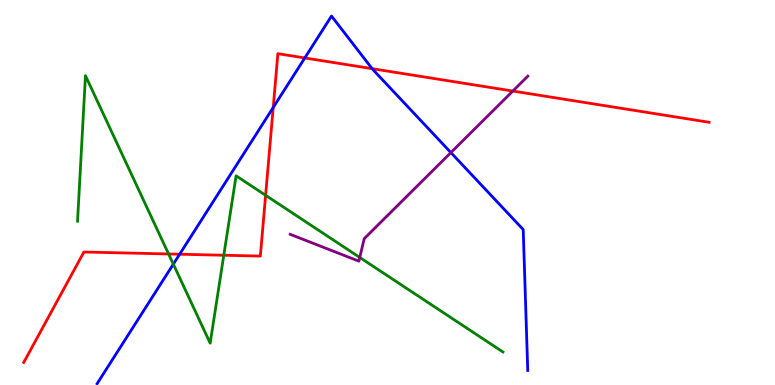[{'lines': ['blue', 'red'], 'intersections': [{'x': 2.32, 'y': 3.4}, {'x': 3.53, 'y': 7.21}, {'x': 3.93, 'y': 8.49}, {'x': 4.8, 'y': 8.22}]}, {'lines': ['green', 'red'], 'intersections': [{'x': 2.18, 'y': 3.4}, {'x': 2.89, 'y': 3.37}, {'x': 3.43, 'y': 4.93}]}, {'lines': ['purple', 'red'], 'intersections': [{'x': 6.62, 'y': 7.64}]}, {'lines': ['blue', 'green'], 'intersections': [{'x': 2.24, 'y': 3.14}]}, {'lines': ['blue', 'purple'], 'intersections': [{'x': 5.82, 'y': 6.04}]}, {'lines': ['green', 'purple'], 'intersections': [{'x': 4.64, 'y': 3.31}]}]